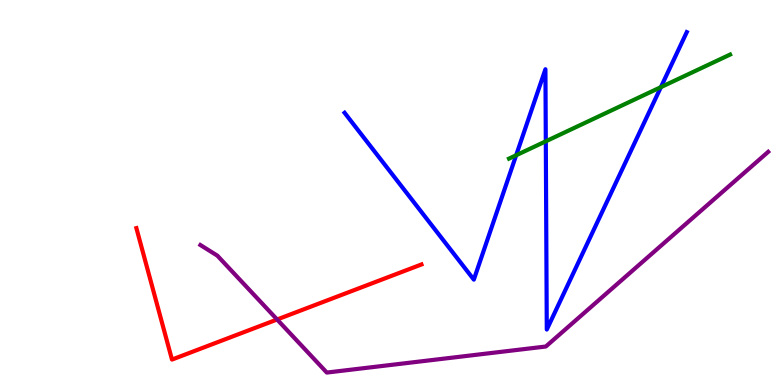[{'lines': ['blue', 'red'], 'intersections': []}, {'lines': ['green', 'red'], 'intersections': []}, {'lines': ['purple', 'red'], 'intersections': [{'x': 3.58, 'y': 1.7}]}, {'lines': ['blue', 'green'], 'intersections': [{'x': 6.66, 'y': 5.97}, {'x': 7.04, 'y': 6.33}, {'x': 8.53, 'y': 7.74}]}, {'lines': ['blue', 'purple'], 'intersections': []}, {'lines': ['green', 'purple'], 'intersections': []}]